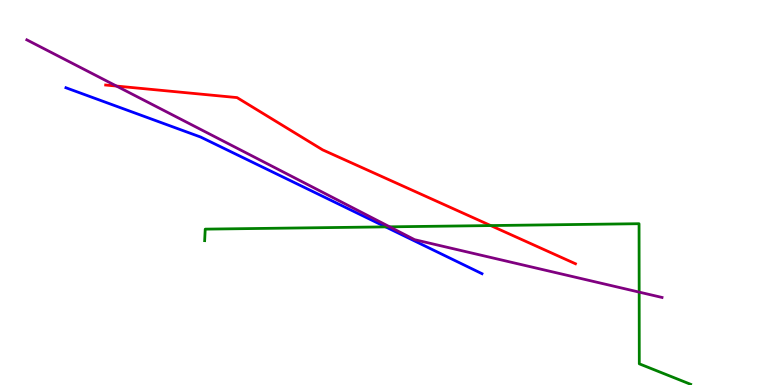[{'lines': ['blue', 'red'], 'intersections': []}, {'lines': ['green', 'red'], 'intersections': [{'x': 6.33, 'y': 4.14}]}, {'lines': ['purple', 'red'], 'intersections': [{'x': 1.5, 'y': 7.76}]}, {'lines': ['blue', 'green'], 'intersections': [{'x': 4.98, 'y': 4.11}]}, {'lines': ['blue', 'purple'], 'intersections': []}, {'lines': ['green', 'purple'], 'intersections': [{'x': 5.03, 'y': 4.11}, {'x': 8.25, 'y': 2.41}]}]